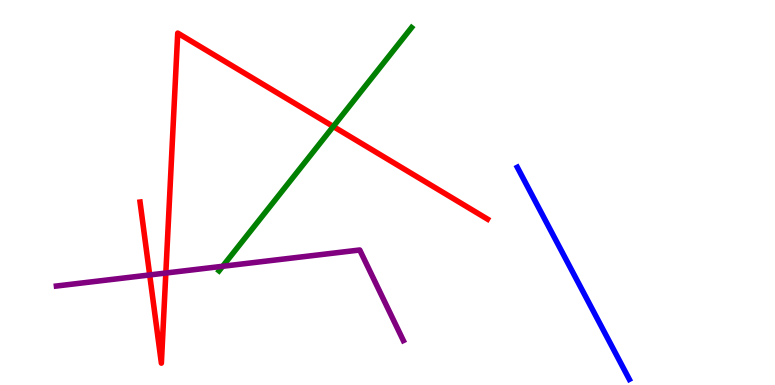[{'lines': ['blue', 'red'], 'intersections': []}, {'lines': ['green', 'red'], 'intersections': [{'x': 4.3, 'y': 6.71}]}, {'lines': ['purple', 'red'], 'intersections': [{'x': 1.93, 'y': 2.86}, {'x': 2.14, 'y': 2.91}]}, {'lines': ['blue', 'green'], 'intersections': []}, {'lines': ['blue', 'purple'], 'intersections': []}, {'lines': ['green', 'purple'], 'intersections': [{'x': 2.87, 'y': 3.08}]}]